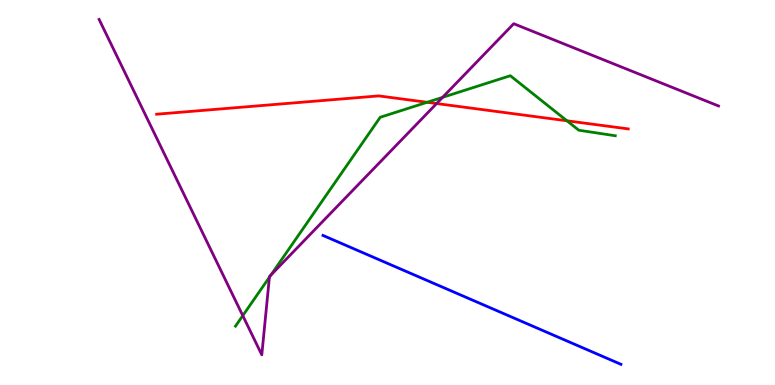[{'lines': ['blue', 'red'], 'intersections': []}, {'lines': ['green', 'red'], 'intersections': [{'x': 5.51, 'y': 7.34}, {'x': 7.32, 'y': 6.86}]}, {'lines': ['purple', 'red'], 'intersections': [{'x': 5.63, 'y': 7.31}]}, {'lines': ['blue', 'green'], 'intersections': []}, {'lines': ['blue', 'purple'], 'intersections': []}, {'lines': ['green', 'purple'], 'intersections': [{'x': 3.13, 'y': 1.8}, {'x': 3.48, 'y': 2.8}, {'x': 3.5, 'y': 2.85}, {'x': 5.71, 'y': 7.47}]}]